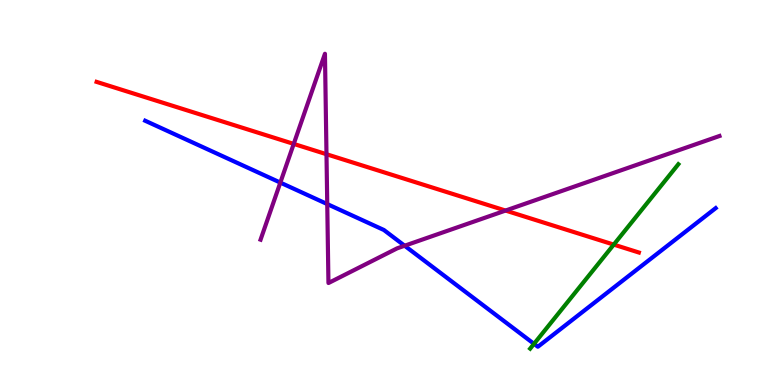[{'lines': ['blue', 'red'], 'intersections': []}, {'lines': ['green', 'red'], 'intersections': [{'x': 7.92, 'y': 3.65}]}, {'lines': ['purple', 'red'], 'intersections': [{'x': 3.79, 'y': 6.26}, {'x': 4.21, 'y': 5.99}, {'x': 6.52, 'y': 4.53}]}, {'lines': ['blue', 'green'], 'intersections': [{'x': 6.89, 'y': 1.07}]}, {'lines': ['blue', 'purple'], 'intersections': [{'x': 3.62, 'y': 5.26}, {'x': 4.22, 'y': 4.7}, {'x': 5.22, 'y': 3.62}]}, {'lines': ['green', 'purple'], 'intersections': []}]